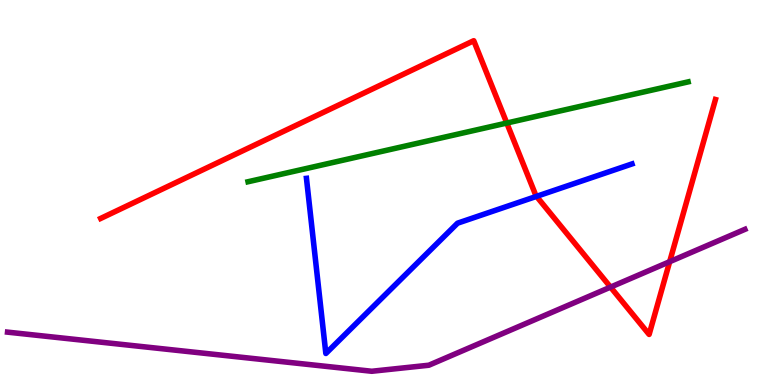[{'lines': ['blue', 'red'], 'intersections': [{'x': 6.92, 'y': 4.9}]}, {'lines': ['green', 'red'], 'intersections': [{'x': 6.54, 'y': 6.8}]}, {'lines': ['purple', 'red'], 'intersections': [{'x': 7.88, 'y': 2.54}, {'x': 8.64, 'y': 3.2}]}, {'lines': ['blue', 'green'], 'intersections': []}, {'lines': ['blue', 'purple'], 'intersections': []}, {'lines': ['green', 'purple'], 'intersections': []}]